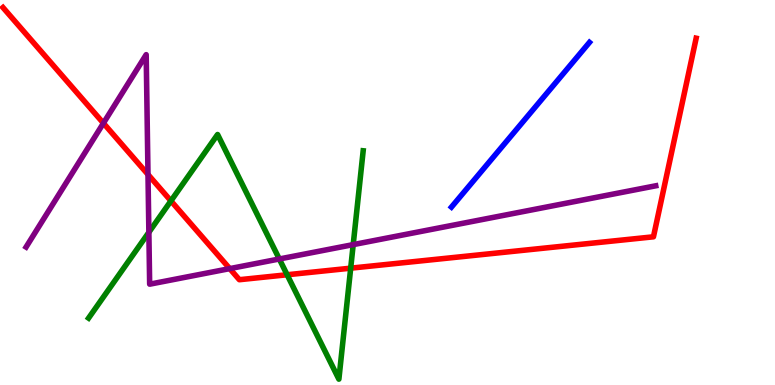[{'lines': ['blue', 'red'], 'intersections': []}, {'lines': ['green', 'red'], 'intersections': [{'x': 2.21, 'y': 4.78}, {'x': 3.7, 'y': 2.86}, {'x': 4.53, 'y': 3.03}]}, {'lines': ['purple', 'red'], 'intersections': [{'x': 1.33, 'y': 6.8}, {'x': 1.91, 'y': 5.47}, {'x': 2.96, 'y': 3.02}]}, {'lines': ['blue', 'green'], 'intersections': []}, {'lines': ['blue', 'purple'], 'intersections': []}, {'lines': ['green', 'purple'], 'intersections': [{'x': 1.92, 'y': 3.97}, {'x': 3.6, 'y': 3.27}, {'x': 4.56, 'y': 3.65}]}]